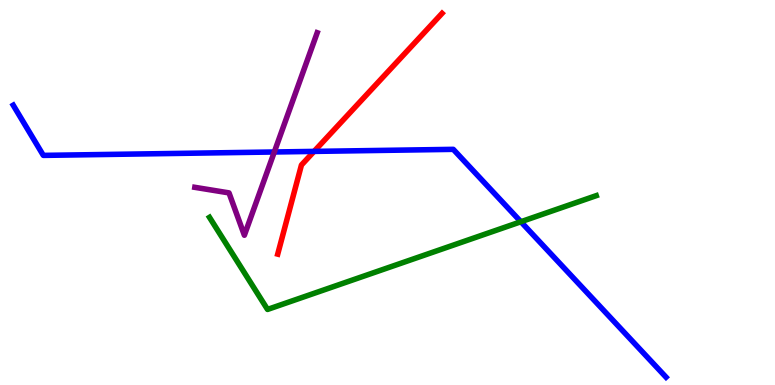[{'lines': ['blue', 'red'], 'intersections': [{'x': 4.05, 'y': 6.07}]}, {'lines': ['green', 'red'], 'intersections': []}, {'lines': ['purple', 'red'], 'intersections': []}, {'lines': ['blue', 'green'], 'intersections': [{'x': 6.72, 'y': 4.24}]}, {'lines': ['blue', 'purple'], 'intersections': [{'x': 3.54, 'y': 6.05}]}, {'lines': ['green', 'purple'], 'intersections': []}]